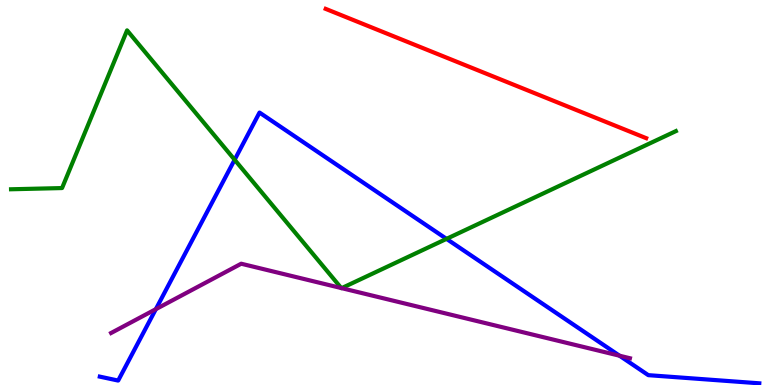[{'lines': ['blue', 'red'], 'intersections': []}, {'lines': ['green', 'red'], 'intersections': []}, {'lines': ['purple', 'red'], 'intersections': []}, {'lines': ['blue', 'green'], 'intersections': [{'x': 3.03, 'y': 5.85}, {'x': 5.76, 'y': 3.8}]}, {'lines': ['blue', 'purple'], 'intersections': [{'x': 2.01, 'y': 1.97}, {'x': 7.99, 'y': 0.761}]}, {'lines': ['green', 'purple'], 'intersections': [{'x': 4.4, 'y': 2.52}, {'x': 4.41, 'y': 2.52}]}]